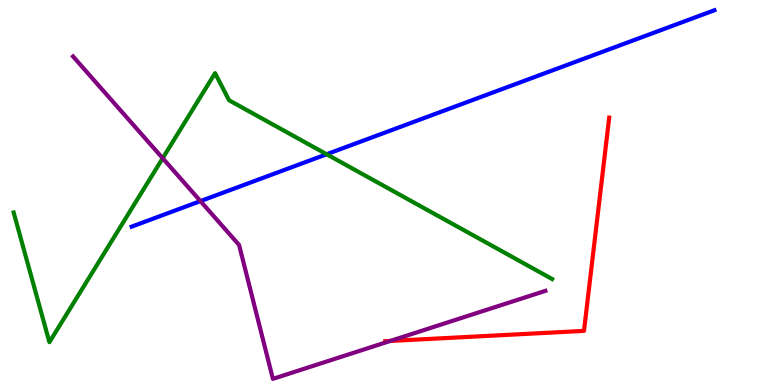[{'lines': ['blue', 'red'], 'intersections': []}, {'lines': ['green', 'red'], 'intersections': []}, {'lines': ['purple', 'red'], 'intersections': [{'x': 5.04, 'y': 1.14}]}, {'lines': ['blue', 'green'], 'intersections': [{'x': 4.21, 'y': 5.99}]}, {'lines': ['blue', 'purple'], 'intersections': [{'x': 2.59, 'y': 4.78}]}, {'lines': ['green', 'purple'], 'intersections': [{'x': 2.1, 'y': 5.89}]}]